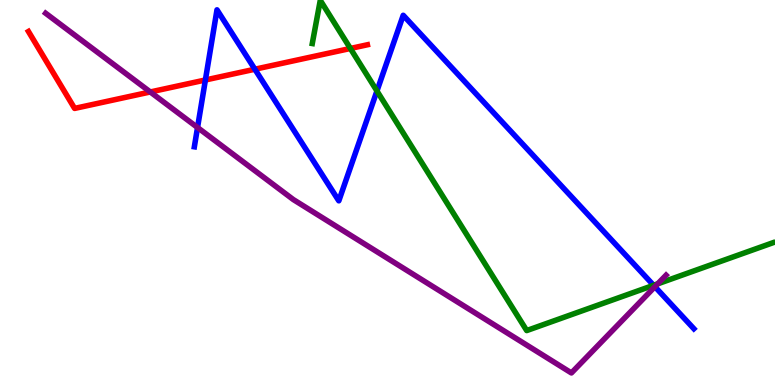[{'lines': ['blue', 'red'], 'intersections': [{'x': 2.65, 'y': 7.92}, {'x': 3.29, 'y': 8.2}]}, {'lines': ['green', 'red'], 'intersections': [{'x': 4.52, 'y': 8.74}]}, {'lines': ['purple', 'red'], 'intersections': [{'x': 1.94, 'y': 7.61}]}, {'lines': ['blue', 'green'], 'intersections': [{'x': 4.86, 'y': 7.64}, {'x': 8.43, 'y': 2.59}]}, {'lines': ['blue', 'purple'], 'intersections': [{'x': 2.55, 'y': 6.69}, {'x': 8.45, 'y': 2.55}]}, {'lines': ['green', 'purple'], 'intersections': [{'x': 8.49, 'y': 2.63}]}]